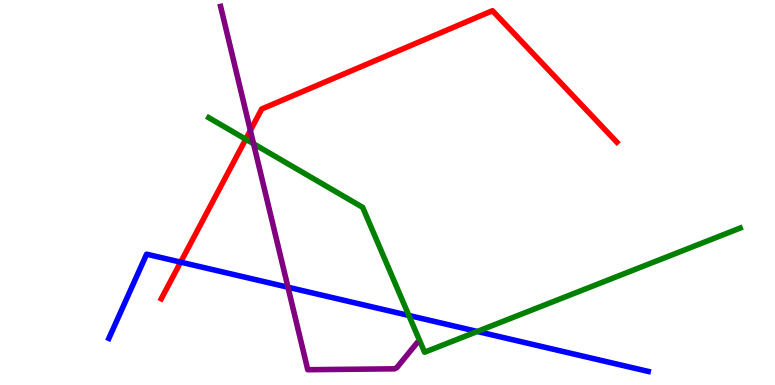[{'lines': ['blue', 'red'], 'intersections': [{'x': 2.33, 'y': 3.19}]}, {'lines': ['green', 'red'], 'intersections': [{'x': 3.17, 'y': 6.38}]}, {'lines': ['purple', 'red'], 'intersections': [{'x': 3.23, 'y': 6.61}]}, {'lines': ['blue', 'green'], 'intersections': [{'x': 5.28, 'y': 1.81}, {'x': 6.16, 'y': 1.39}]}, {'lines': ['blue', 'purple'], 'intersections': [{'x': 3.72, 'y': 2.54}]}, {'lines': ['green', 'purple'], 'intersections': [{'x': 3.27, 'y': 6.27}]}]